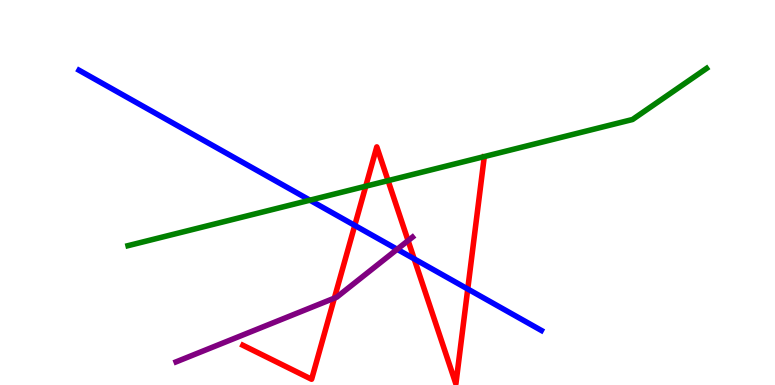[{'lines': ['blue', 'red'], 'intersections': [{'x': 4.58, 'y': 4.14}, {'x': 5.34, 'y': 3.28}, {'x': 6.04, 'y': 2.49}]}, {'lines': ['green', 'red'], 'intersections': [{'x': 4.72, 'y': 5.16}, {'x': 5.01, 'y': 5.31}]}, {'lines': ['purple', 'red'], 'intersections': [{'x': 4.31, 'y': 2.26}, {'x': 5.27, 'y': 3.75}]}, {'lines': ['blue', 'green'], 'intersections': [{'x': 4.0, 'y': 4.8}]}, {'lines': ['blue', 'purple'], 'intersections': [{'x': 5.12, 'y': 3.53}]}, {'lines': ['green', 'purple'], 'intersections': []}]